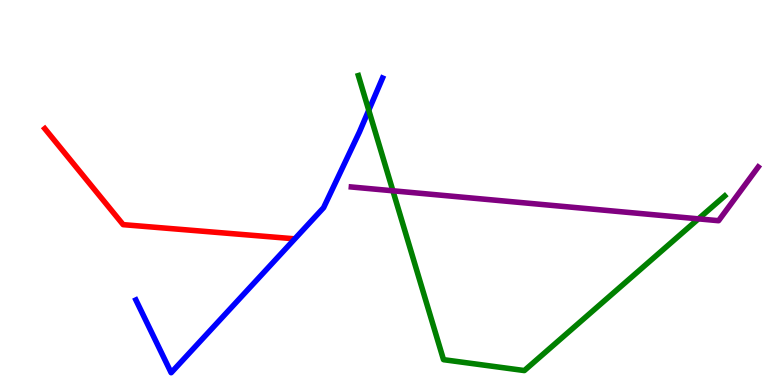[{'lines': ['blue', 'red'], 'intersections': []}, {'lines': ['green', 'red'], 'intersections': []}, {'lines': ['purple', 'red'], 'intersections': []}, {'lines': ['blue', 'green'], 'intersections': [{'x': 4.76, 'y': 7.14}]}, {'lines': ['blue', 'purple'], 'intersections': []}, {'lines': ['green', 'purple'], 'intersections': [{'x': 5.07, 'y': 5.04}, {'x': 9.01, 'y': 4.32}]}]